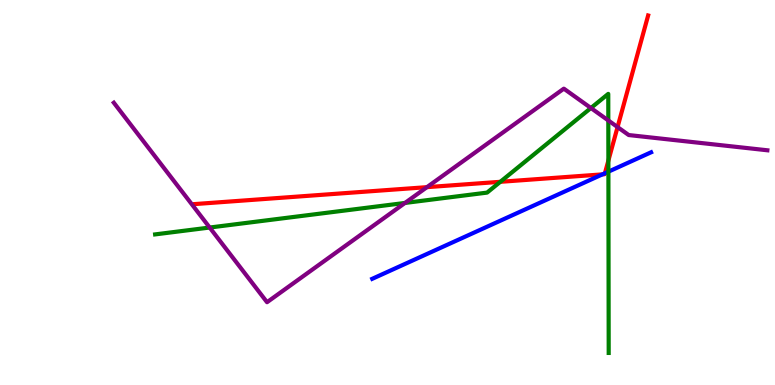[{'lines': ['blue', 'red'], 'intersections': [{'x': 7.77, 'y': 5.47}, {'x': 7.81, 'y': 5.5}]}, {'lines': ['green', 'red'], 'intersections': [{'x': 6.46, 'y': 5.28}, {'x': 7.85, 'y': 5.83}]}, {'lines': ['purple', 'red'], 'intersections': [{'x': 5.51, 'y': 5.14}, {'x': 7.97, 'y': 6.7}]}, {'lines': ['blue', 'green'], 'intersections': [{'x': 7.85, 'y': 5.54}]}, {'lines': ['blue', 'purple'], 'intersections': []}, {'lines': ['green', 'purple'], 'intersections': [{'x': 2.71, 'y': 4.09}, {'x': 5.23, 'y': 4.73}, {'x': 7.62, 'y': 7.19}, {'x': 7.85, 'y': 6.87}]}]